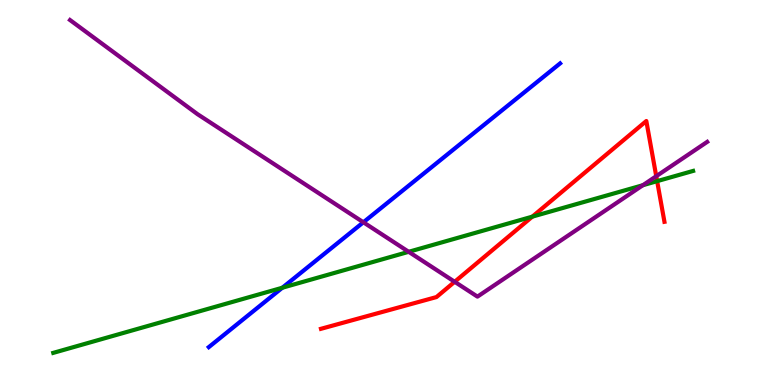[{'lines': ['blue', 'red'], 'intersections': []}, {'lines': ['green', 'red'], 'intersections': [{'x': 6.87, 'y': 4.37}, {'x': 8.48, 'y': 5.29}]}, {'lines': ['purple', 'red'], 'intersections': [{'x': 5.87, 'y': 2.68}, {'x': 8.47, 'y': 5.42}]}, {'lines': ['blue', 'green'], 'intersections': [{'x': 3.64, 'y': 2.53}]}, {'lines': ['blue', 'purple'], 'intersections': [{'x': 4.69, 'y': 4.23}]}, {'lines': ['green', 'purple'], 'intersections': [{'x': 5.27, 'y': 3.46}, {'x': 8.3, 'y': 5.19}]}]